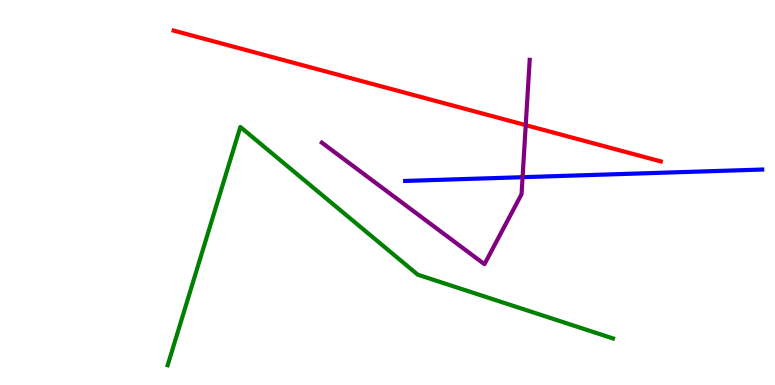[{'lines': ['blue', 'red'], 'intersections': []}, {'lines': ['green', 'red'], 'intersections': []}, {'lines': ['purple', 'red'], 'intersections': [{'x': 6.78, 'y': 6.75}]}, {'lines': ['blue', 'green'], 'intersections': []}, {'lines': ['blue', 'purple'], 'intersections': [{'x': 6.74, 'y': 5.4}]}, {'lines': ['green', 'purple'], 'intersections': []}]